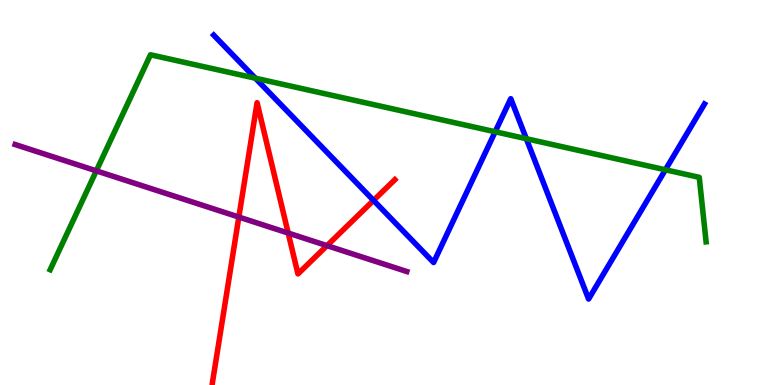[{'lines': ['blue', 'red'], 'intersections': [{'x': 4.82, 'y': 4.79}]}, {'lines': ['green', 'red'], 'intersections': []}, {'lines': ['purple', 'red'], 'intersections': [{'x': 3.08, 'y': 4.36}, {'x': 3.72, 'y': 3.95}, {'x': 4.22, 'y': 3.62}]}, {'lines': ['blue', 'green'], 'intersections': [{'x': 3.29, 'y': 7.97}, {'x': 6.39, 'y': 6.58}, {'x': 6.79, 'y': 6.4}, {'x': 8.59, 'y': 5.59}]}, {'lines': ['blue', 'purple'], 'intersections': []}, {'lines': ['green', 'purple'], 'intersections': [{'x': 1.24, 'y': 5.56}]}]